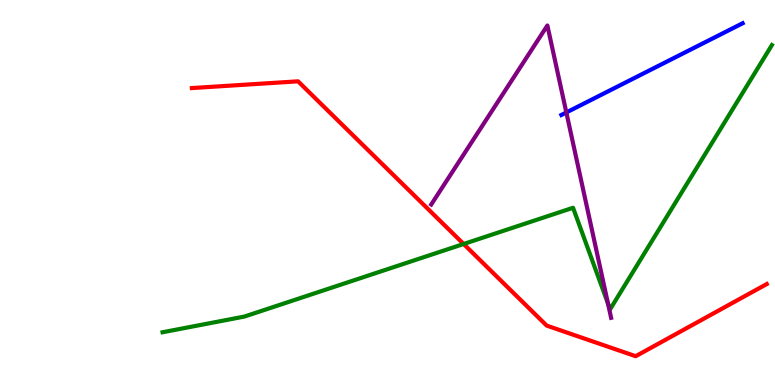[{'lines': ['blue', 'red'], 'intersections': []}, {'lines': ['green', 'red'], 'intersections': [{'x': 5.98, 'y': 3.66}]}, {'lines': ['purple', 'red'], 'intersections': []}, {'lines': ['blue', 'green'], 'intersections': []}, {'lines': ['blue', 'purple'], 'intersections': [{'x': 7.31, 'y': 7.08}]}, {'lines': ['green', 'purple'], 'intersections': [{'x': 7.85, 'y': 2.11}]}]